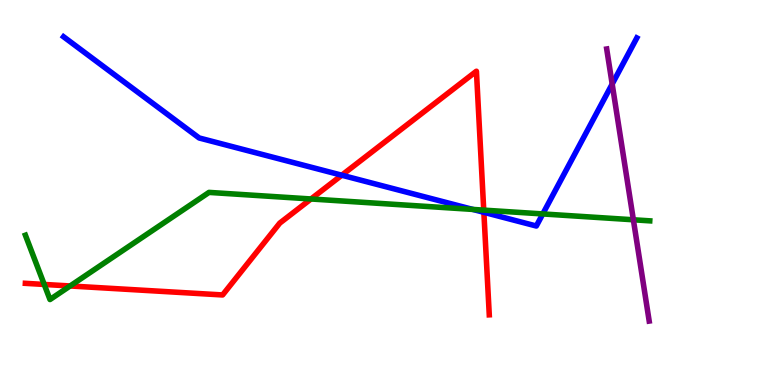[{'lines': ['blue', 'red'], 'intersections': [{'x': 4.41, 'y': 5.45}, {'x': 6.24, 'y': 4.49}]}, {'lines': ['green', 'red'], 'intersections': [{'x': 0.571, 'y': 2.61}, {'x': 0.905, 'y': 2.57}, {'x': 4.01, 'y': 4.83}, {'x': 6.24, 'y': 4.54}]}, {'lines': ['purple', 'red'], 'intersections': []}, {'lines': ['blue', 'green'], 'intersections': [{'x': 6.1, 'y': 4.56}, {'x': 7.0, 'y': 4.44}]}, {'lines': ['blue', 'purple'], 'intersections': [{'x': 7.9, 'y': 7.82}]}, {'lines': ['green', 'purple'], 'intersections': [{'x': 8.17, 'y': 4.29}]}]